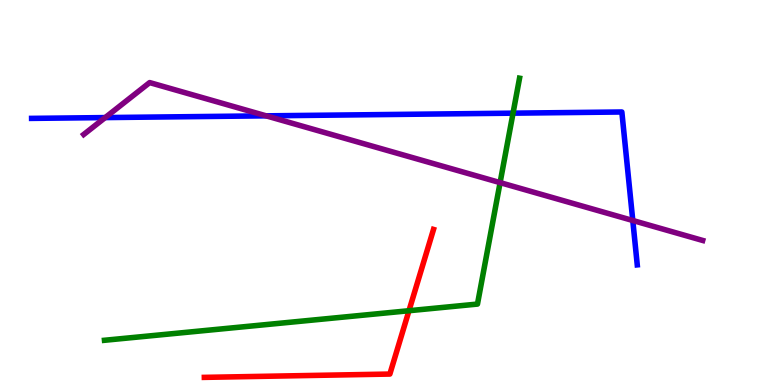[{'lines': ['blue', 'red'], 'intersections': []}, {'lines': ['green', 'red'], 'intersections': [{'x': 5.28, 'y': 1.93}]}, {'lines': ['purple', 'red'], 'intersections': []}, {'lines': ['blue', 'green'], 'intersections': [{'x': 6.62, 'y': 7.06}]}, {'lines': ['blue', 'purple'], 'intersections': [{'x': 1.36, 'y': 6.95}, {'x': 3.43, 'y': 6.99}, {'x': 8.16, 'y': 4.27}]}, {'lines': ['green', 'purple'], 'intersections': [{'x': 6.45, 'y': 5.26}]}]